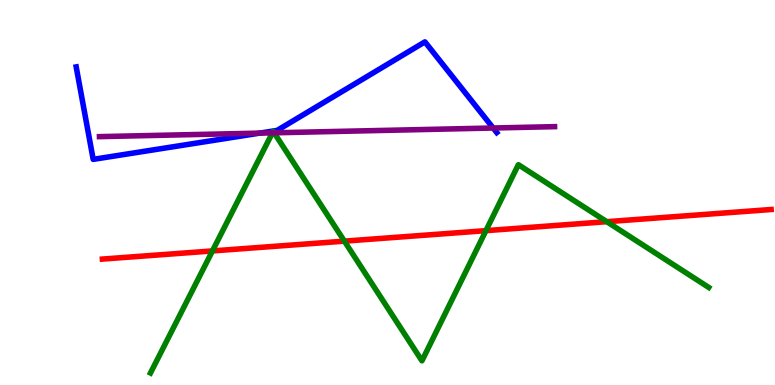[{'lines': ['blue', 'red'], 'intersections': []}, {'lines': ['green', 'red'], 'intersections': [{'x': 2.74, 'y': 3.48}, {'x': 4.44, 'y': 3.74}, {'x': 6.27, 'y': 4.01}, {'x': 7.83, 'y': 4.24}]}, {'lines': ['purple', 'red'], 'intersections': []}, {'lines': ['blue', 'green'], 'intersections': []}, {'lines': ['blue', 'purple'], 'intersections': [{'x': 3.35, 'y': 6.54}, {'x': 6.36, 'y': 6.68}]}, {'lines': ['green', 'purple'], 'intersections': [{'x': 3.51, 'y': 6.55}, {'x': 3.54, 'y': 6.55}]}]